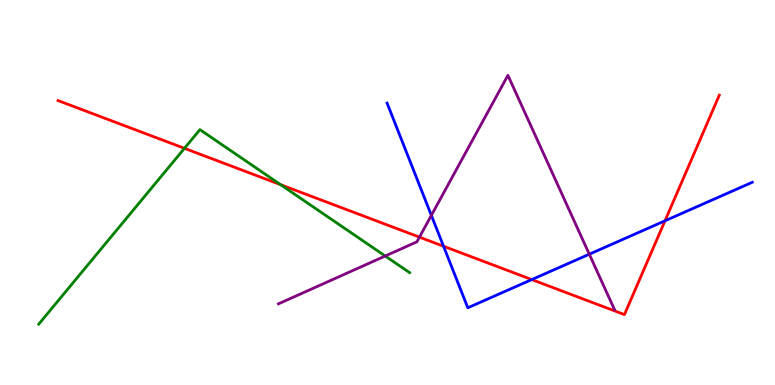[{'lines': ['blue', 'red'], 'intersections': [{'x': 5.72, 'y': 3.6}, {'x': 6.86, 'y': 2.74}, {'x': 8.58, 'y': 4.26}]}, {'lines': ['green', 'red'], 'intersections': [{'x': 2.38, 'y': 6.15}, {'x': 3.62, 'y': 5.2}]}, {'lines': ['purple', 'red'], 'intersections': [{'x': 5.41, 'y': 3.84}]}, {'lines': ['blue', 'green'], 'intersections': []}, {'lines': ['blue', 'purple'], 'intersections': [{'x': 5.57, 'y': 4.41}, {'x': 7.6, 'y': 3.4}]}, {'lines': ['green', 'purple'], 'intersections': [{'x': 4.97, 'y': 3.35}]}]